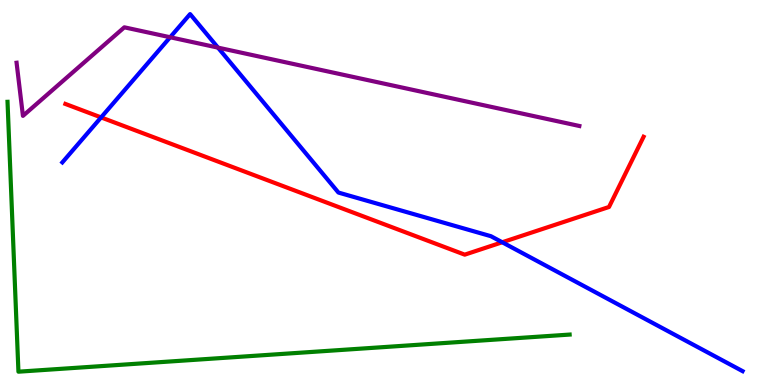[{'lines': ['blue', 'red'], 'intersections': [{'x': 1.3, 'y': 6.95}, {'x': 6.48, 'y': 3.71}]}, {'lines': ['green', 'red'], 'intersections': []}, {'lines': ['purple', 'red'], 'intersections': []}, {'lines': ['blue', 'green'], 'intersections': []}, {'lines': ['blue', 'purple'], 'intersections': [{'x': 2.2, 'y': 9.03}, {'x': 2.81, 'y': 8.76}]}, {'lines': ['green', 'purple'], 'intersections': []}]